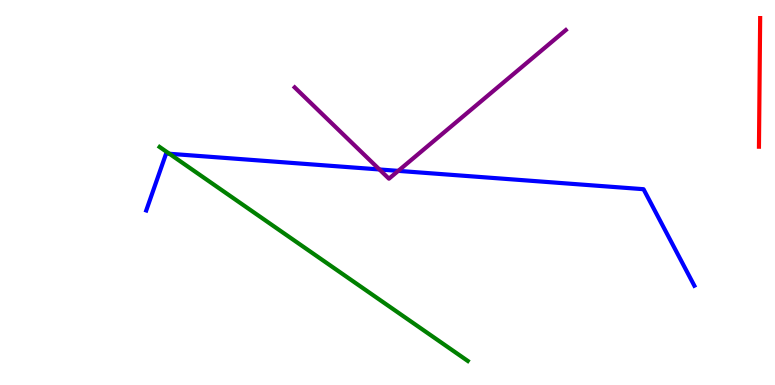[{'lines': ['blue', 'red'], 'intersections': []}, {'lines': ['green', 'red'], 'intersections': []}, {'lines': ['purple', 'red'], 'intersections': []}, {'lines': ['blue', 'green'], 'intersections': [{'x': 2.19, 'y': 6.01}]}, {'lines': ['blue', 'purple'], 'intersections': [{'x': 4.9, 'y': 5.6}, {'x': 5.14, 'y': 5.56}]}, {'lines': ['green', 'purple'], 'intersections': []}]